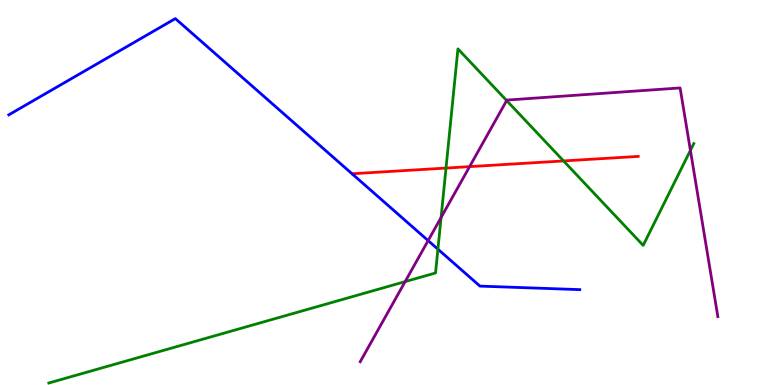[{'lines': ['blue', 'red'], 'intersections': []}, {'lines': ['green', 'red'], 'intersections': [{'x': 5.76, 'y': 5.63}, {'x': 7.27, 'y': 5.82}]}, {'lines': ['purple', 'red'], 'intersections': [{'x': 6.06, 'y': 5.67}]}, {'lines': ['blue', 'green'], 'intersections': [{'x': 5.65, 'y': 3.53}]}, {'lines': ['blue', 'purple'], 'intersections': [{'x': 5.52, 'y': 3.75}]}, {'lines': ['green', 'purple'], 'intersections': [{'x': 5.23, 'y': 2.68}, {'x': 5.69, 'y': 4.35}, {'x': 6.54, 'y': 7.39}, {'x': 8.91, 'y': 6.09}]}]